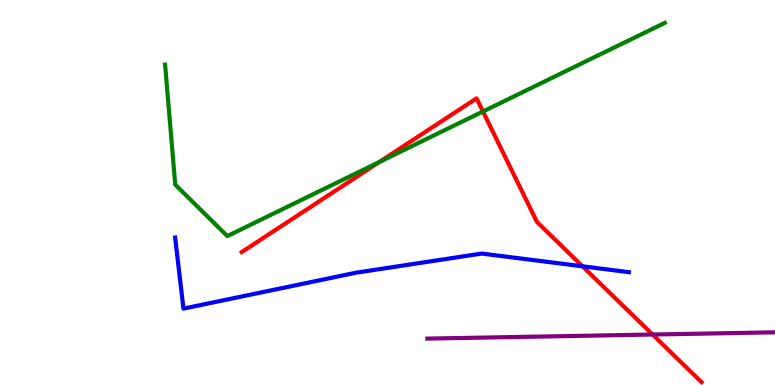[{'lines': ['blue', 'red'], 'intersections': [{'x': 7.52, 'y': 3.08}]}, {'lines': ['green', 'red'], 'intersections': [{'x': 4.89, 'y': 5.79}, {'x': 6.23, 'y': 7.1}]}, {'lines': ['purple', 'red'], 'intersections': [{'x': 8.42, 'y': 1.31}]}, {'lines': ['blue', 'green'], 'intersections': []}, {'lines': ['blue', 'purple'], 'intersections': []}, {'lines': ['green', 'purple'], 'intersections': []}]